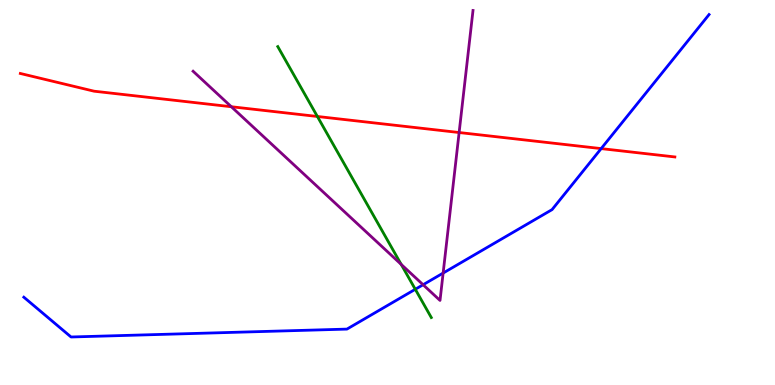[{'lines': ['blue', 'red'], 'intersections': [{'x': 7.76, 'y': 6.14}]}, {'lines': ['green', 'red'], 'intersections': [{'x': 4.1, 'y': 6.97}]}, {'lines': ['purple', 'red'], 'intersections': [{'x': 2.98, 'y': 7.23}, {'x': 5.92, 'y': 6.56}]}, {'lines': ['blue', 'green'], 'intersections': [{'x': 5.36, 'y': 2.49}]}, {'lines': ['blue', 'purple'], 'intersections': [{'x': 5.46, 'y': 2.6}, {'x': 5.72, 'y': 2.91}]}, {'lines': ['green', 'purple'], 'intersections': [{'x': 5.18, 'y': 3.13}]}]